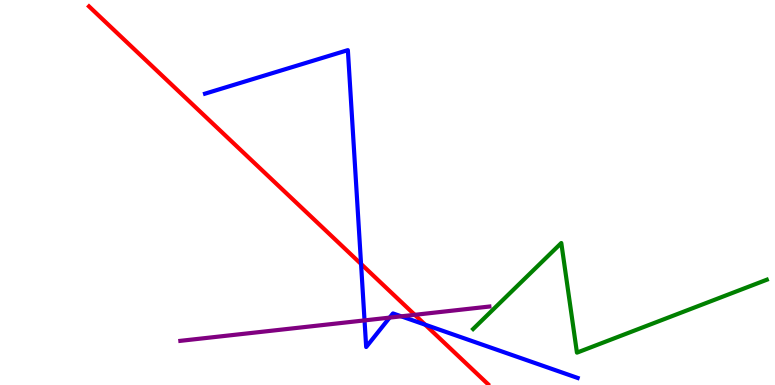[{'lines': ['blue', 'red'], 'intersections': [{'x': 4.66, 'y': 3.14}, {'x': 5.49, 'y': 1.57}]}, {'lines': ['green', 'red'], 'intersections': []}, {'lines': ['purple', 'red'], 'intersections': [{'x': 5.35, 'y': 1.82}]}, {'lines': ['blue', 'green'], 'intersections': []}, {'lines': ['blue', 'purple'], 'intersections': [{'x': 4.7, 'y': 1.68}, {'x': 5.03, 'y': 1.75}, {'x': 5.18, 'y': 1.78}]}, {'lines': ['green', 'purple'], 'intersections': []}]